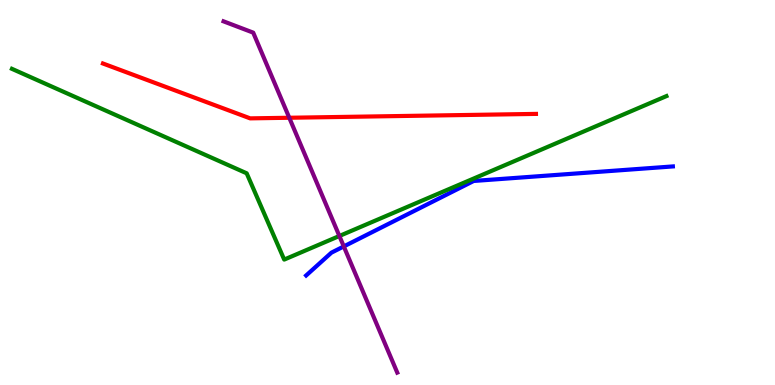[{'lines': ['blue', 'red'], 'intersections': []}, {'lines': ['green', 'red'], 'intersections': []}, {'lines': ['purple', 'red'], 'intersections': [{'x': 3.73, 'y': 6.94}]}, {'lines': ['blue', 'green'], 'intersections': []}, {'lines': ['blue', 'purple'], 'intersections': [{'x': 4.44, 'y': 3.6}]}, {'lines': ['green', 'purple'], 'intersections': [{'x': 4.38, 'y': 3.87}]}]